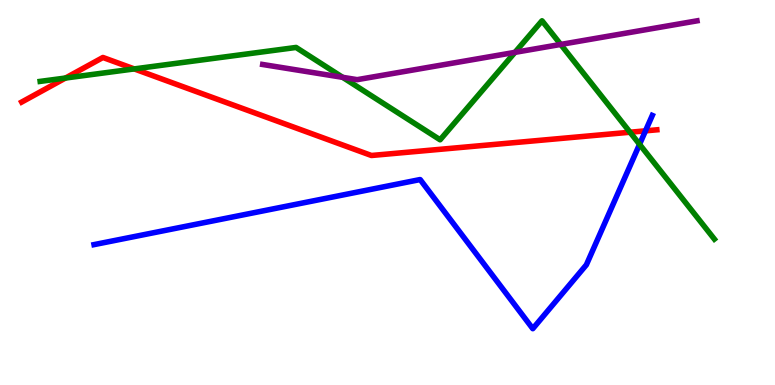[{'lines': ['blue', 'red'], 'intersections': [{'x': 8.33, 'y': 6.6}]}, {'lines': ['green', 'red'], 'intersections': [{'x': 0.845, 'y': 7.97}, {'x': 1.73, 'y': 8.21}, {'x': 8.13, 'y': 6.57}]}, {'lines': ['purple', 'red'], 'intersections': []}, {'lines': ['blue', 'green'], 'intersections': [{'x': 8.25, 'y': 6.25}]}, {'lines': ['blue', 'purple'], 'intersections': []}, {'lines': ['green', 'purple'], 'intersections': [{'x': 4.42, 'y': 7.99}, {'x': 6.64, 'y': 8.64}, {'x': 7.23, 'y': 8.85}]}]